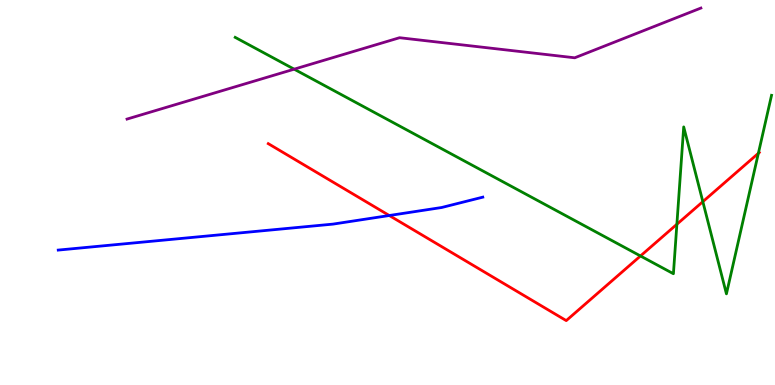[{'lines': ['blue', 'red'], 'intersections': [{'x': 5.02, 'y': 4.4}]}, {'lines': ['green', 'red'], 'intersections': [{'x': 8.26, 'y': 3.35}, {'x': 8.73, 'y': 4.17}, {'x': 9.07, 'y': 4.76}, {'x': 9.79, 'y': 6.02}]}, {'lines': ['purple', 'red'], 'intersections': []}, {'lines': ['blue', 'green'], 'intersections': []}, {'lines': ['blue', 'purple'], 'intersections': []}, {'lines': ['green', 'purple'], 'intersections': [{'x': 3.8, 'y': 8.2}]}]